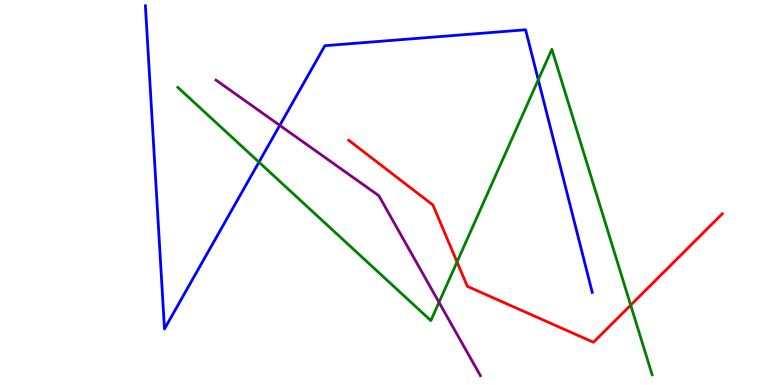[{'lines': ['blue', 'red'], 'intersections': []}, {'lines': ['green', 'red'], 'intersections': [{'x': 5.9, 'y': 3.2}, {'x': 8.14, 'y': 2.07}]}, {'lines': ['purple', 'red'], 'intersections': []}, {'lines': ['blue', 'green'], 'intersections': [{'x': 3.34, 'y': 5.79}, {'x': 6.95, 'y': 7.93}]}, {'lines': ['blue', 'purple'], 'intersections': [{'x': 3.61, 'y': 6.74}]}, {'lines': ['green', 'purple'], 'intersections': [{'x': 5.66, 'y': 2.15}]}]